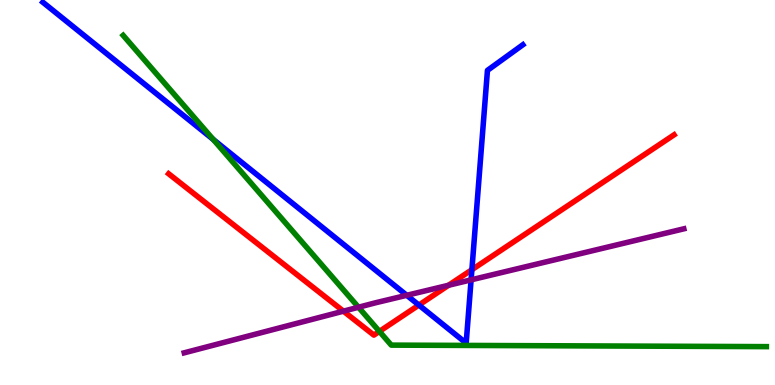[{'lines': ['blue', 'red'], 'intersections': [{'x': 5.41, 'y': 2.08}, {'x': 6.09, 'y': 2.99}]}, {'lines': ['green', 'red'], 'intersections': [{'x': 4.9, 'y': 1.39}]}, {'lines': ['purple', 'red'], 'intersections': [{'x': 4.43, 'y': 1.92}, {'x': 5.79, 'y': 2.59}]}, {'lines': ['blue', 'green'], 'intersections': [{'x': 2.75, 'y': 6.38}]}, {'lines': ['blue', 'purple'], 'intersections': [{'x': 5.25, 'y': 2.33}, {'x': 6.08, 'y': 2.73}]}, {'lines': ['green', 'purple'], 'intersections': [{'x': 4.63, 'y': 2.02}]}]